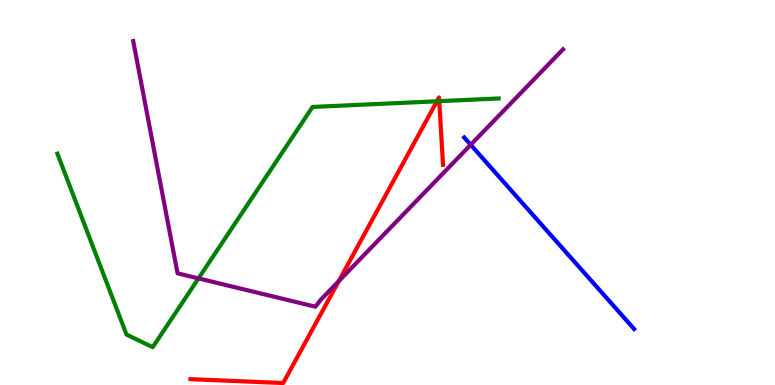[{'lines': ['blue', 'red'], 'intersections': []}, {'lines': ['green', 'red'], 'intersections': [{'x': 5.64, 'y': 7.37}, {'x': 5.67, 'y': 7.37}]}, {'lines': ['purple', 'red'], 'intersections': [{'x': 4.37, 'y': 2.7}]}, {'lines': ['blue', 'green'], 'intersections': []}, {'lines': ['blue', 'purple'], 'intersections': [{'x': 6.07, 'y': 6.24}]}, {'lines': ['green', 'purple'], 'intersections': [{'x': 2.56, 'y': 2.77}]}]